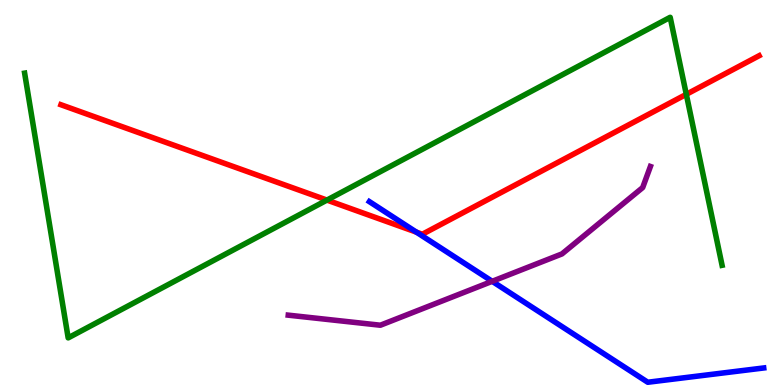[{'lines': ['blue', 'red'], 'intersections': [{'x': 5.37, 'y': 3.97}]}, {'lines': ['green', 'red'], 'intersections': [{'x': 4.22, 'y': 4.8}, {'x': 8.86, 'y': 7.55}]}, {'lines': ['purple', 'red'], 'intersections': []}, {'lines': ['blue', 'green'], 'intersections': []}, {'lines': ['blue', 'purple'], 'intersections': [{'x': 6.35, 'y': 2.69}]}, {'lines': ['green', 'purple'], 'intersections': []}]